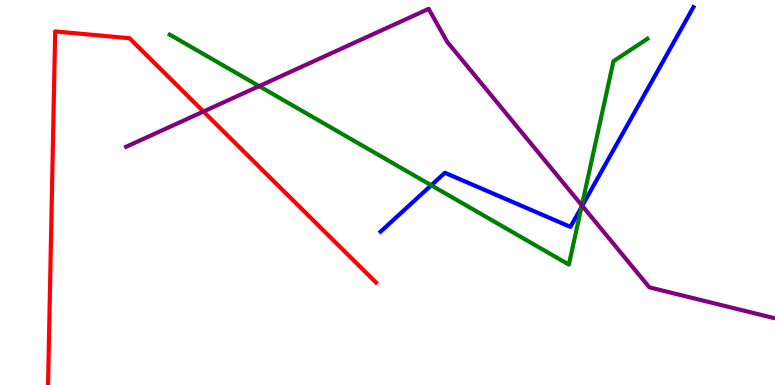[{'lines': ['blue', 'red'], 'intersections': []}, {'lines': ['green', 'red'], 'intersections': []}, {'lines': ['purple', 'red'], 'intersections': [{'x': 2.63, 'y': 7.1}]}, {'lines': ['blue', 'green'], 'intersections': [{'x': 5.56, 'y': 5.19}, {'x': 7.5, 'y': 4.62}]}, {'lines': ['blue', 'purple'], 'intersections': [{'x': 7.51, 'y': 4.65}]}, {'lines': ['green', 'purple'], 'intersections': [{'x': 3.34, 'y': 7.76}, {'x': 7.51, 'y': 4.67}]}]